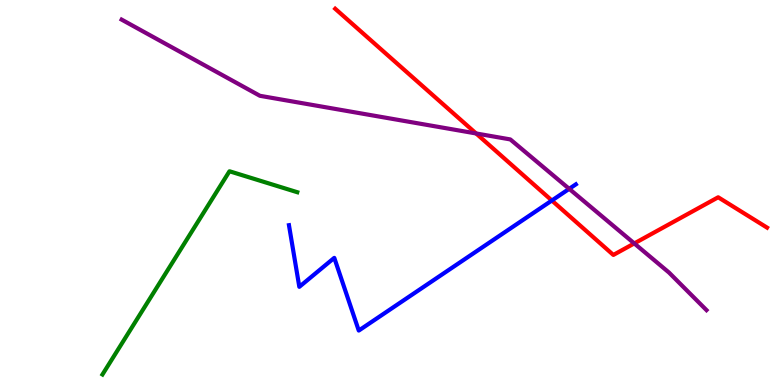[{'lines': ['blue', 'red'], 'intersections': [{'x': 7.12, 'y': 4.79}]}, {'lines': ['green', 'red'], 'intersections': []}, {'lines': ['purple', 'red'], 'intersections': [{'x': 6.14, 'y': 6.53}, {'x': 8.18, 'y': 3.68}]}, {'lines': ['blue', 'green'], 'intersections': []}, {'lines': ['blue', 'purple'], 'intersections': [{'x': 7.34, 'y': 5.1}]}, {'lines': ['green', 'purple'], 'intersections': []}]